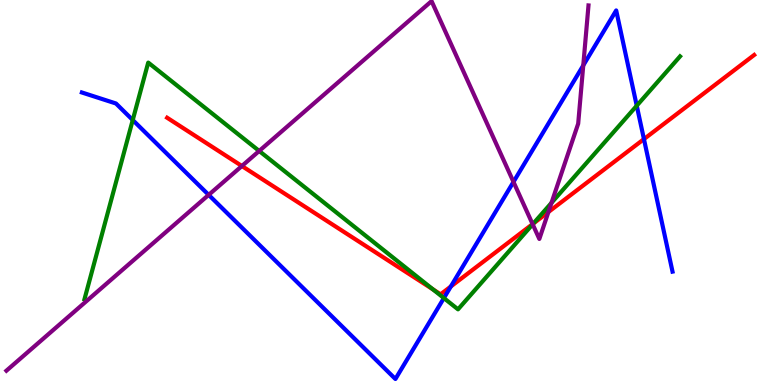[{'lines': ['blue', 'red'], 'intersections': [{'x': 5.82, 'y': 2.56}, {'x': 8.31, 'y': 6.39}]}, {'lines': ['green', 'red'], 'intersections': [{'x': 5.59, 'y': 2.48}, {'x': 6.88, 'y': 4.19}]}, {'lines': ['purple', 'red'], 'intersections': [{'x': 3.12, 'y': 5.69}, {'x': 6.87, 'y': 4.18}, {'x': 7.08, 'y': 4.49}]}, {'lines': ['blue', 'green'], 'intersections': [{'x': 1.71, 'y': 6.88}, {'x': 5.73, 'y': 2.26}, {'x': 8.22, 'y': 7.25}]}, {'lines': ['blue', 'purple'], 'intersections': [{'x': 2.69, 'y': 4.94}, {'x': 6.63, 'y': 5.28}, {'x': 7.53, 'y': 8.3}]}, {'lines': ['green', 'purple'], 'intersections': [{'x': 3.34, 'y': 6.08}, {'x': 6.87, 'y': 4.17}, {'x': 7.12, 'y': 4.73}]}]